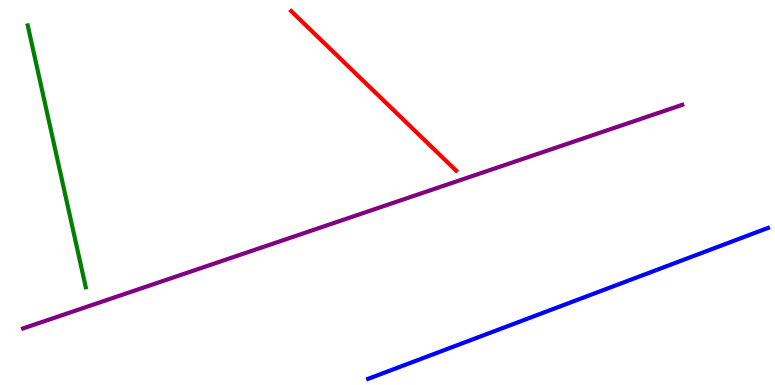[{'lines': ['blue', 'red'], 'intersections': []}, {'lines': ['green', 'red'], 'intersections': []}, {'lines': ['purple', 'red'], 'intersections': []}, {'lines': ['blue', 'green'], 'intersections': []}, {'lines': ['blue', 'purple'], 'intersections': []}, {'lines': ['green', 'purple'], 'intersections': []}]